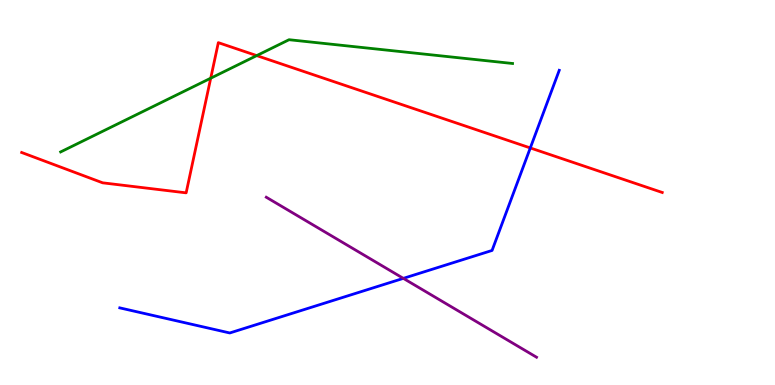[{'lines': ['blue', 'red'], 'intersections': [{'x': 6.84, 'y': 6.16}]}, {'lines': ['green', 'red'], 'intersections': [{'x': 2.72, 'y': 7.97}, {'x': 3.31, 'y': 8.56}]}, {'lines': ['purple', 'red'], 'intersections': []}, {'lines': ['blue', 'green'], 'intersections': []}, {'lines': ['blue', 'purple'], 'intersections': [{'x': 5.2, 'y': 2.77}]}, {'lines': ['green', 'purple'], 'intersections': []}]